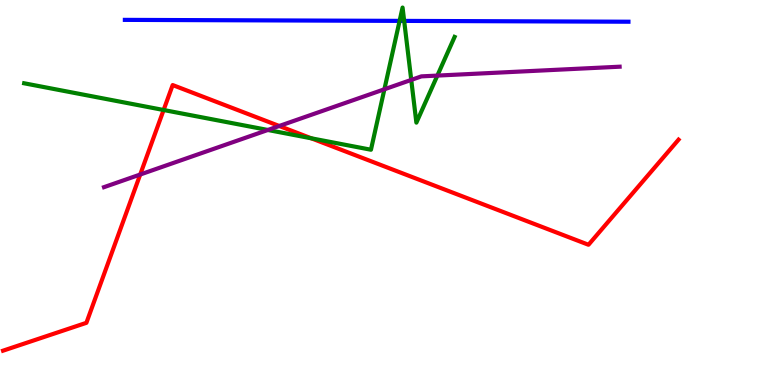[{'lines': ['blue', 'red'], 'intersections': []}, {'lines': ['green', 'red'], 'intersections': [{'x': 2.11, 'y': 7.14}, {'x': 4.02, 'y': 6.41}]}, {'lines': ['purple', 'red'], 'intersections': [{'x': 1.81, 'y': 5.47}, {'x': 3.6, 'y': 6.73}]}, {'lines': ['blue', 'green'], 'intersections': [{'x': 5.16, 'y': 9.46}, {'x': 5.22, 'y': 9.46}]}, {'lines': ['blue', 'purple'], 'intersections': []}, {'lines': ['green', 'purple'], 'intersections': [{'x': 3.46, 'y': 6.62}, {'x': 4.96, 'y': 7.68}, {'x': 5.31, 'y': 7.92}, {'x': 5.64, 'y': 8.04}]}]